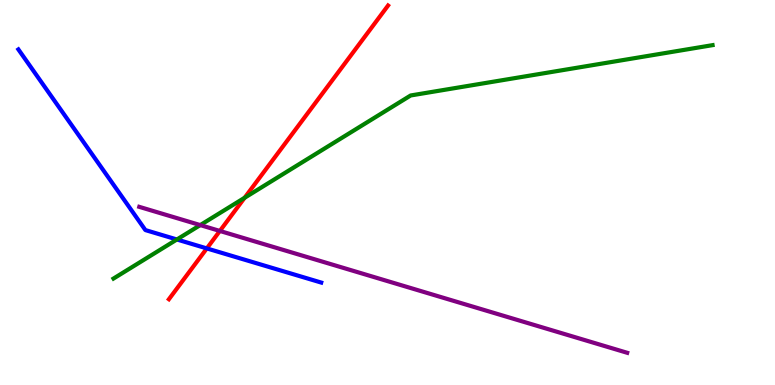[{'lines': ['blue', 'red'], 'intersections': [{'x': 2.67, 'y': 3.55}]}, {'lines': ['green', 'red'], 'intersections': [{'x': 3.16, 'y': 4.86}]}, {'lines': ['purple', 'red'], 'intersections': [{'x': 2.84, 'y': 4.0}]}, {'lines': ['blue', 'green'], 'intersections': [{'x': 2.28, 'y': 3.78}]}, {'lines': ['blue', 'purple'], 'intersections': []}, {'lines': ['green', 'purple'], 'intersections': [{'x': 2.58, 'y': 4.15}]}]